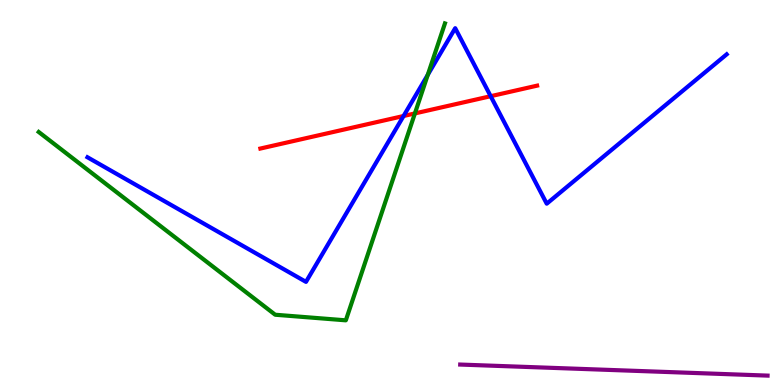[{'lines': ['blue', 'red'], 'intersections': [{'x': 5.21, 'y': 6.99}, {'x': 6.33, 'y': 7.5}]}, {'lines': ['green', 'red'], 'intersections': [{'x': 5.35, 'y': 7.05}]}, {'lines': ['purple', 'red'], 'intersections': []}, {'lines': ['blue', 'green'], 'intersections': [{'x': 5.52, 'y': 8.06}]}, {'lines': ['blue', 'purple'], 'intersections': []}, {'lines': ['green', 'purple'], 'intersections': []}]